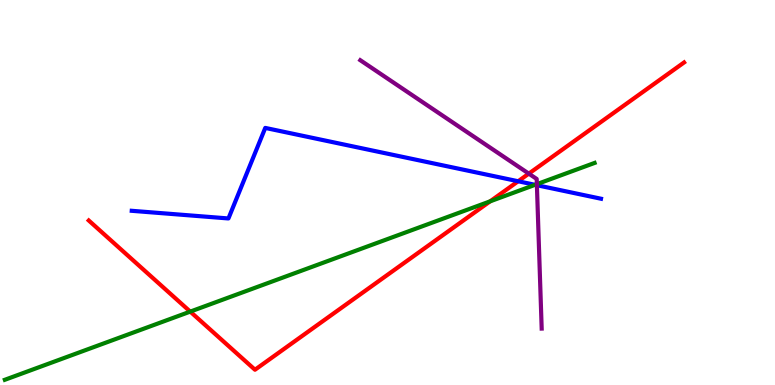[{'lines': ['blue', 'red'], 'intersections': [{'x': 6.69, 'y': 5.29}]}, {'lines': ['green', 'red'], 'intersections': [{'x': 2.45, 'y': 1.91}, {'x': 6.32, 'y': 4.77}]}, {'lines': ['purple', 'red'], 'intersections': [{'x': 6.82, 'y': 5.49}]}, {'lines': ['blue', 'green'], 'intersections': [{'x': 6.9, 'y': 5.2}]}, {'lines': ['blue', 'purple'], 'intersections': [{'x': 6.93, 'y': 5.19}]}, {'lines': ['green', 'purple'], 'intersections': [{'x': 6.93, 'y': 5.22}]}]